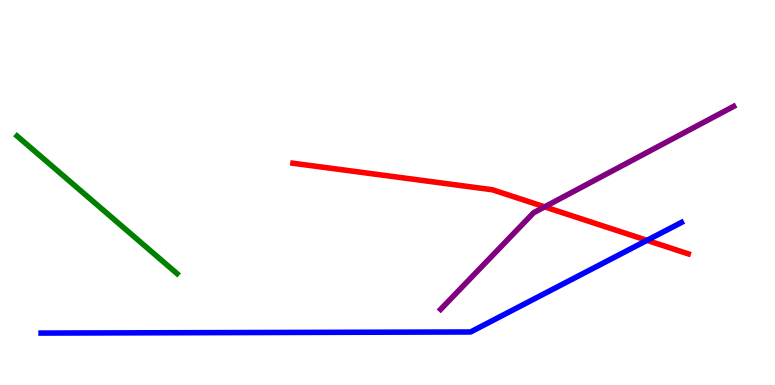[{'lines': ['blue', 'red'], 'intersections': [{'x': 8.35, 'y': 3.76}]}, {'lines': ['green', 'red'], 'intersections': []}, {'lines': ['purple', 'red'], 'intersections': [{'x': 7.03, 'y': 4.63}]}, {'lines': ['blue', 'green'], 'intersections': []}, {'lines': ['blue', 'purple'], 'intersections': []}, {'lines': ['green', 'purple'], 'intersections': []}]